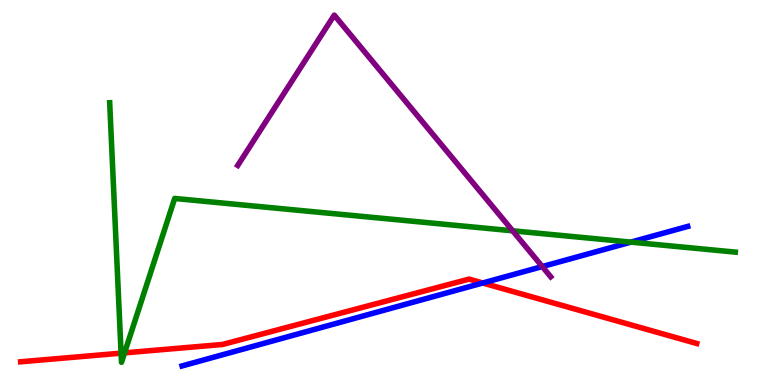[{'lines': ['blue', 'red'], 'intersections': [{'x': 6.23, 'y': 2.65}]}, {'lines': ['green', 'red'], 'intersections': [{'x': 1.56, 'y': 0.827}, {'x': 1.61, 'y': 0.835}]}, {'lines': ['purple', 'red'], 'intersections': []}, {'lines': ['blue', 'green'], 'intersections': [{'x': 8.14, 'y': 3.71}]}, {'lines': ['blue', 'purple'], 'intersections': [{'x': 7.0, 'y': 3.08}]}, {'lines': ['green', 'purple'], 'intersections': [{'x': 6.62, 'y': 4.01}]}]